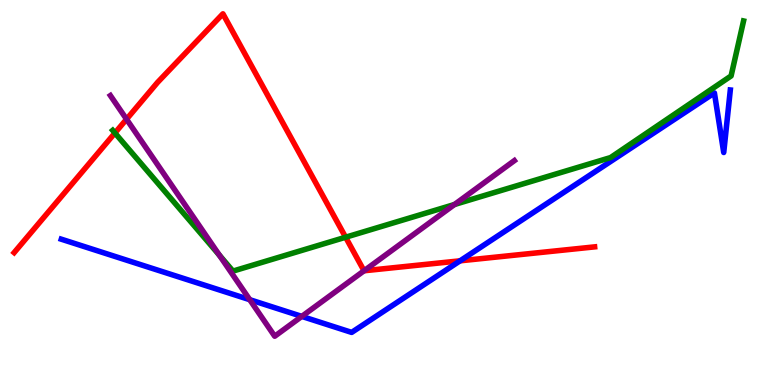[{'lines': ['blue', 'red'], 'intersections': [{'x': 5.94, 'y': 3.23}]}, {'lines': ['green', 'red'], 'intersections': [{'x': 1.48, 'y': 6.55}, {'x': 4.46, 'y': 3.84}]}, {'lines': ['purple', 'red'], 'intersections': [{'x': 1.63, 'y': 6.9}, {'x': 4.7, 'y': 2.97}]}, {'lines': ['blue', 'green'], 'intersections': []}, {'lines': ['blue', 'purple'], 'intersections': [{'x': 3.22, 'y': 2.22}, {'x': 3.89, 'y': 1.78}]}, {'lines': ['green', 'purple'], 'intersections': [{'x': 2.83, 'y': 3.37}, {'x': 5.86, 'y': 4.69}]}]